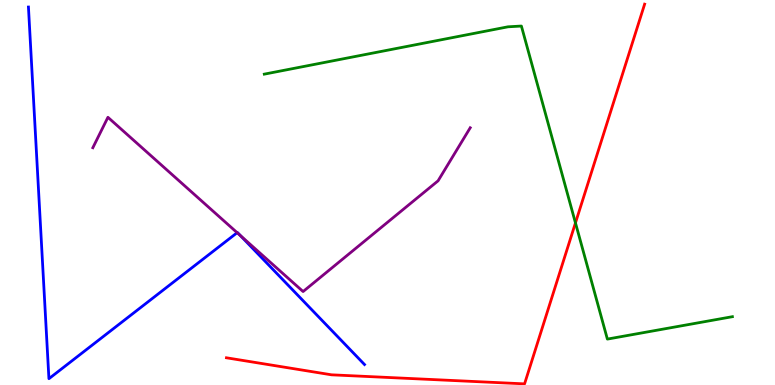[{'lines': ['blue', 'red'], 'intersections': []}, {'lines': ['green', 'red'], 'intersections': [{'x': 7.43, 'y': 4.21}]}, {'lines': ['purple', 'red'], 'intersections': []}, {'lines': ['blue', 'green'], 'intersections': []}, {'lines': ['blue', 'purple'], 'intersections': [{'x': 3.06, 'y': 3.96}, {'x': 3.1, 'y': 3.89}]}, {'lines': ['green', 'purple'], 'intersections': []}]